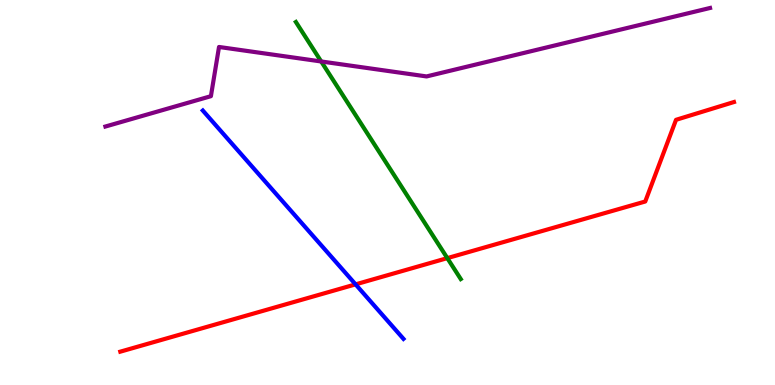[{'lines': ['blue', 'red'], 'intersections': [{'x': 4.59, 'y': 2.61}]}, {'lines': ['green', 'red'], 'intersections': [{'x': 5.77, 'y': 3.3}]}, {'lines': ['purple', 'red'], 'intersections': []}, {'lines': ['blue', 'green'], 'intersections': []}, {'lines': ['blue', 'purple'], 'intersections': []}, {'lines': ['green', 'purple'], 'intersections': [{'x': 4.14, 'y': 8.4}]}]